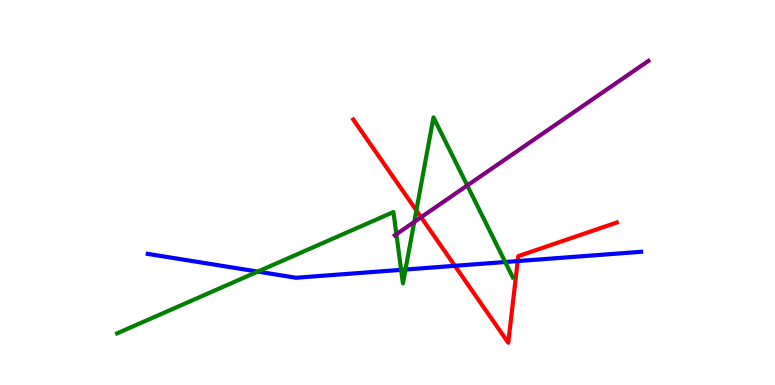[{'lines': ['blue', 'red'], 'intersections': [{'x': 5.87, 'y': 3.1}, {'x': 6.68, 'y': 3.22}]}, {'lines': ['green', 'red'], 'intersections': [{'x': 5.37, 'y': 4.54}]}, {'lines': ['purple', 'red'], 'intersections': [{'x': 5.43, 'y': 4.36}]}, {'lines': ['blue', 'green'], 'intersections': [{'x': 3.33, 'y': 2.95}, {'x': 5.18, 'y': 2.99}, {'x': 5.23, 'y': 3.0}, {'x': 6.52, 'y': 3.19}]}, {'lines': ['blue', 'purple'], 'intersections': []}, {'lines': ['green', 'purple'], 'intersections': [{'x': 5.11, 'y': 3.92}, {'x': 5.35, 'y': 4.24}, {'x': 6.03, 'y': 5.18}]}]